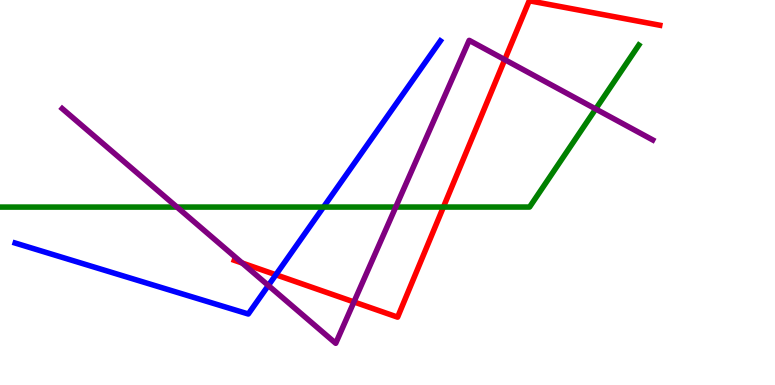[{'lines': ['blue', 'red'], 'intersections': [{'x': 3.56, 'y': 2.86}]}, {'lines': ['green', 'red'], 'intersections': [{'x': 5.72, 'y': 4.62}]}, {'lines': ['purple', 'red'], 'intersections': [{'x': 3.12, 'y': 3.17}, {'x': 4.57, 'y': 2.16}, {'x': 6.51, 'y': 8.45}]}, {'lines': ['blue', 'green'], 'intersections': [{'x': 4.17, 'y': 4.62}]}, {'lines': ['blue', 'purple'], 'intersections': [{'x': 3.46, 'y': 2.58}]}, {'lines': ['green', 'purple'], 'intersections': [{'x': 2.28, 'y': 4.62}, {'x': 5.11, 'y': 4.62}, {'x': 7.69, 'y': 7.17}]}]